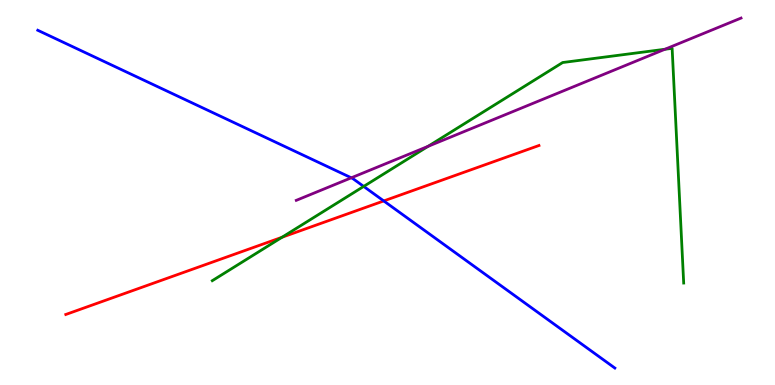[{'lines': ['blue', 'red'], 'intersections': [{'x': 4.95, 'y': 4.78}]}, {'lines': ['green', 'red'], 'intersections': [{'x': 3.64, 'y': 3.84}]}, {'lines': ['purple', 'red'], 'intersections': []}, {'lines': ['blue', 'green'], 'intersections': [{'x': 4.69, 'y': 5.16}]}, {'lines': ['blue', 'purple'], 'intersections': [{'x': 4.53, 'y': 5.38}]}, {'lines': ['green', 'purple'], 'intersections': [{'x': 5.52, 'y': 6.2}, {'x': 8.58, 'y': 8.72}]}]